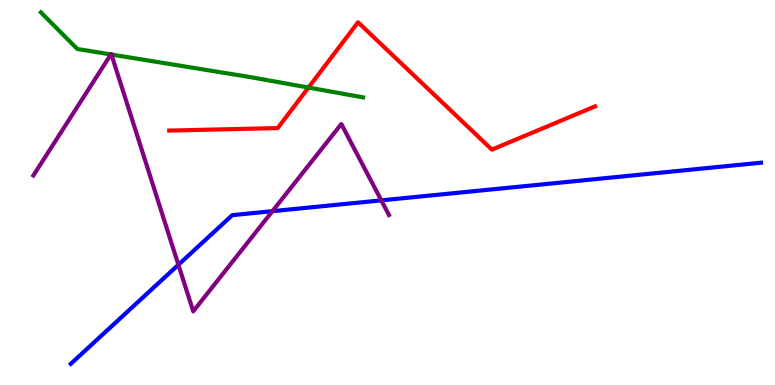[{'lines': ['blue', 'red'], 'intersections': []}, {'lines': ['green', 'red'], 'intersections': [{'x': 3.98, 'y': 7.73}]}, {'lines': ['purple', 'red'], 'intersections': []}, {'lines': ['blue', 'green'], 'intersections': []}, {'lines': ['blue', 'purple'], 'intersections': [{'x': 2.3, 'y': 3.12}, {'x': 3.52, 'y': 4.52}, {'x': 4.92, 'y': 4.8}]}, {'lines': ['green', 'purple'], 'intersections': [{'x': 1.43, 'y': 8.59}, {'x': 1.44, 'y': 8.58}]}]